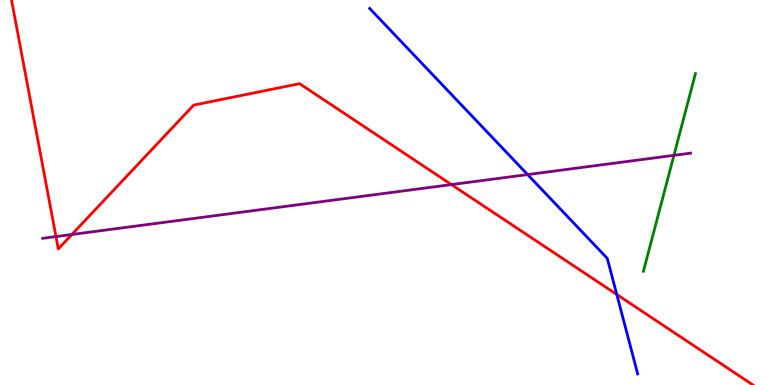[{'lines': ['blue', 'red'], 'intersections': [{'x': 7.96, 'y': 2.35}]}, {'lines': ['green', 'red'], 'intersections': []}, {'lines': ['purple', 'red'], 'intersections': [{'x': 0.722, 'y': 3.86}, {'x': 0.928, 'y': 3.91}, {'x': 5.83, 'y': 5.21}]}, {'lines': ['blue', 'green'], 'intersections': []}, {'lines': ['blue', 'purple'], 'intersections': [{'x': 6.81, 'y': 5.47}]}, {'lines': ['green', 'purple'], 'intersections': [{'x': 8.7, 'y': 5.97}]}]